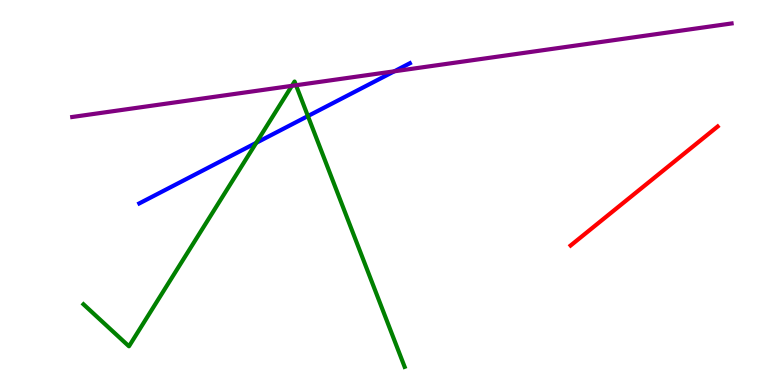[{'lines': ['blue', 'red'], 'intersections': []}, {'lines': ['green', 'red'], 'intersections': []}, {'lines': ['purple', 'red'], 'intersections': []}, {'lines': ['blue', 'green'], 'intersections': [{'x': 3.31, 'y': 6.29}, {'x': 3.97, 'y': 6.99}]}, {'lines': ['blue', 'purple'], 'intersections': [{'x': 5.09, 'y': 8.15}]}, {'lines': ['green', 'purple'], 'intersections': [{'x': 3.77, 'y': 7.77}, {'x': 3.82, 'y': 7.79}]}]